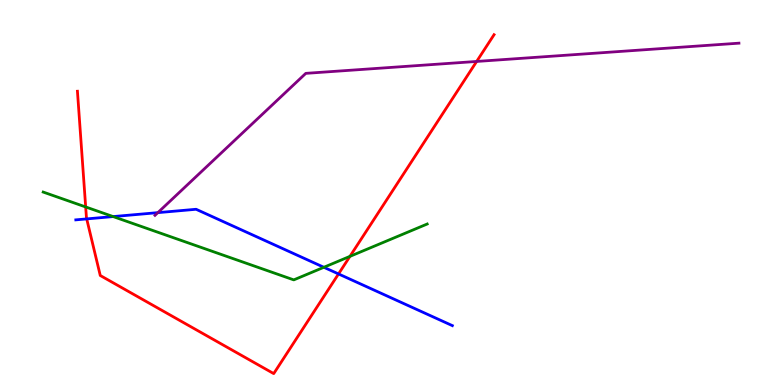[{'lines': ['blue', 'red'], 'intersections': [{'x': 1.12, 'y': 4.31}, {'x': 4.37, 'y': 2.88}]}, {'lines': ['green', 'red'], 'intersections': [{'x': 1.11, 'y': 4.62}, {'x': 4.52, 'y': 3.34}]}, {'lines': ['purple', 'red'], 'intersections': [{'x': 6.15, 'y': 8.4}]}, {'lines': ['blue', 'green'], 'intersections': [{'x': 1.46, 'y': 4.37}, {'x': 4.18, 'y': 3.06}]}, {'lines': ['blue', 'purple'], 'intersections': [{'x': 2.04, 'y': 4.48}]}, {'lines': ['green', 'purple'], 'intersections': []}]